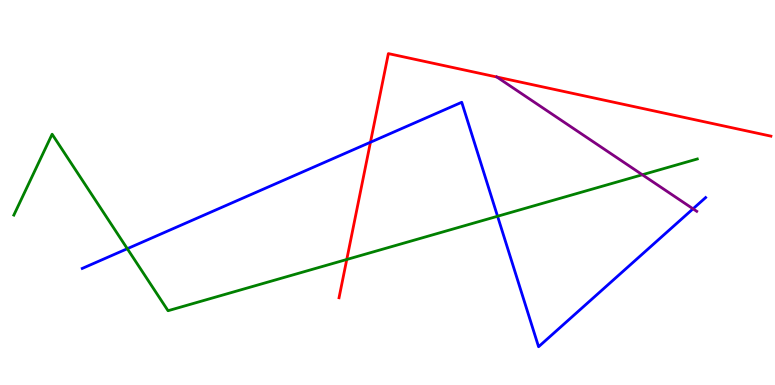[{'lines': ['blue', 'red'], 'intersections': [{'x': 4.78, 'y': 6.31}]}, {'lines': ['green', 'red'], 'intersections': [{'x': 4.47, 'y': 3.26}]}, {'lines': ['purple', 'red'], 'intersections': [{'x': 6.41, 'y': 8.0}]}, {'lines': ['blue', 'green'], 'intersections': [{'x': 1.64, 'y': 3.54}, {'x': 6.42, 'y': 4.38}]}, {'lines': ['blue', 'purple'], 'intersections': [{'x': 8.94, 'y': 4.58}]}, {'lines': ['green', 'purple'], 'intersections': [{'x': 8.29, 'y': 5.46}]}]